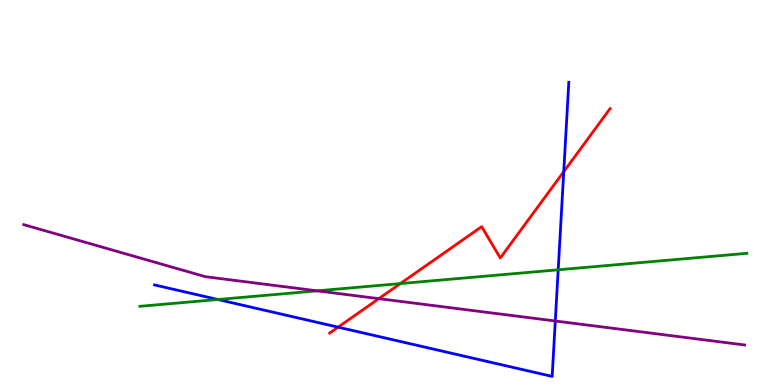[{'lines': ['blue', 'red'], 'intersections': [{'x': 4.36, 'y': 1.5}, {'x': 7.27, 'y': 5.54}]}, {'lines': ['green', 'red'], 'intersections': [{'x': 5.17, 'y': 2.63}]}, {'lines': ['purple', 'red'], 'intersections': [{'x': 4.89, 'y': 2.24}]}, {'lines': ['blue', 'green'], 'intersections': [{'x': 2.81, 'y': 2.22}, {'x': 7.2, 'y': 2.99}]}, {'lines': ['blue', 'purple'], 'intersections': [{'x': 7.17, 'y': 1.66}]}, {'lines': ['green', 'purple'], 'intersections': [{'x': 4.09, 'y': 2.45}]}]